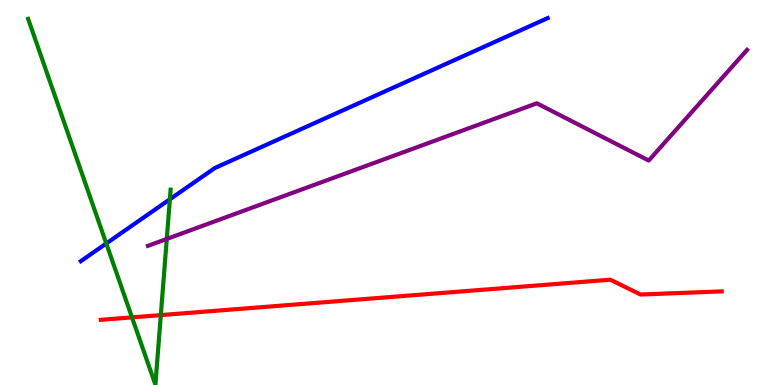[{'lines': ['blue', 'red'], 'intersections': []}, {'lines': ['green', 'red'], 'intersections': [{'x': 1.7, 'y': 1.76}, {'x': 2.08, 'y': 1.82}]}, {'lines': ['purple', 'red'], 'intersections': []}, {'lines': ['blue', 'green'], 'intersections': [{'x': 1.37, 'y': 3.68}, {'x': 2.19, 'y': 4.82}]}, {'lines': ['blue', 'purple'], 'intersections': []}, {'lines': ['green', 'purple'], 'intersections': [{'x': 2.15, 'y': 3.79}]}]